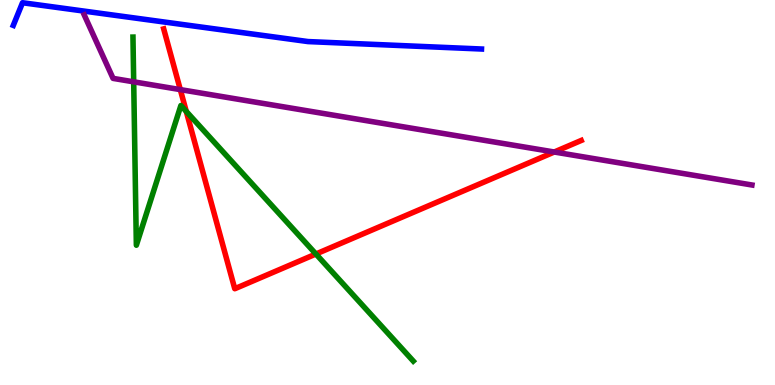[{'lines': ['blue', 'red'], 'intersections': []}, {'lines': ['green', 'red'], 'intersections': [{'x': 2.4, 'y': 7.11}, {'x': 4.08, 'y': 3.4}]}, {'lines': ['purple', 'red'], 'intersections': [{'x': 2.33, 'y': 7.67}, {'x': 7.15, 'y': 6.05}]}, {'lines': ['blue', 'green'], 'intersections': []}, {'lines': ['blue', 'purple'], 'intersections': []}, {'lines': ['green', 'purple'], 'intersections': [{'x': 1.73, 'y': 7.87}]}]